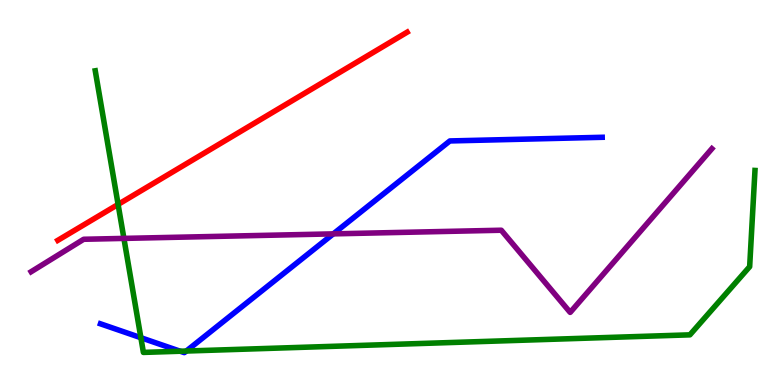[{'lines': ['blue', 'red'], 'intersections': []}, {'lines': ['green', 'red'], 'intersections': [{'x': 1.52, 'y': 4.69}]}, {'lines': ['purple', 'red'], 'intersections': []}, {'lines': ['blue', 'green'], 'intersections': [{'x': 1.82, 'y': 1.23}, {'x': 2.33, 'y': 0.877}, {'x': 2.4, 'y': 0.882}]}, {'lines': ['blue', 'purple'], 'intersections': [{'x': 4.3, 'y': 3.93}]}, {'lines': ['green', 'purple'], 'intersections': [{'x': 1.6, 'y': 3.81}]}]